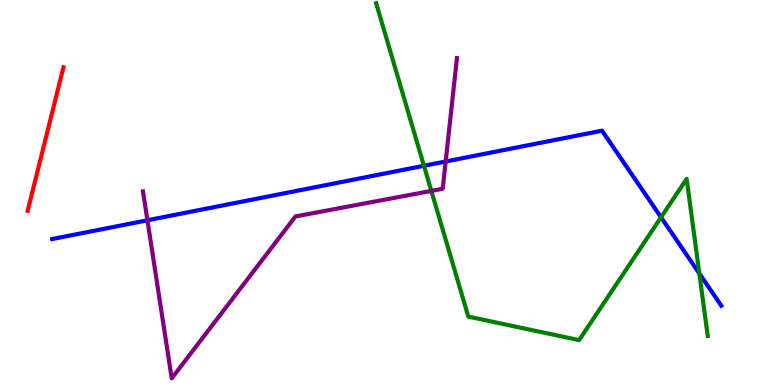[{'lines': ['blue', 'red'], 'intersections': []}, {'lines': ['green', 'red'], 'intersections': []}, {'lines': ['purple', 'red'], 'intersections': []}, {'lines': ['blue', 'green'], 'intersections': [{'x': 5.47, 'y': 5.69}, {'x': 8.53, 'y': 4.36}, {'x': 9.02, 'y': 2.9}]}, {'lines': ['blue', 'purple'], 'intersections': [{'x': 1.9, 'y': 4.28}, {'x': 5.75, 'y': 5.81}]}, {'lines': ['green', 'purple'], 'intersections': [{'x': 5.57, 'y': 5.04}]}]